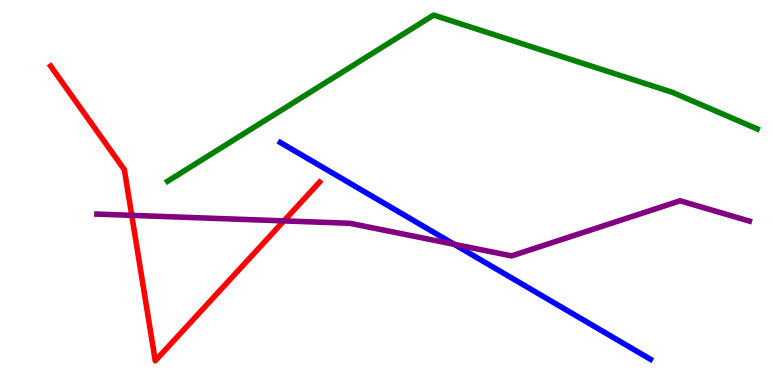[{'lines': ['blue', 'red'], 'intersections': []}, {'lines': ['green', 'red'], 'intersections': []}, {'lines': ['purple', 'red'], 'intersections': [{'x': 1.7, 'y': 4.41}, {'x': 3.66, 'y': 4.26}]}, {'lines': ['blue', 'green'], 'intersections': []}, {'lines': ['blue', 'purple'], 'intersections': [{'x': 5.86, 'y': 3.65}]}, {'lines': ['green', 'purple'], 'intersections': []}]